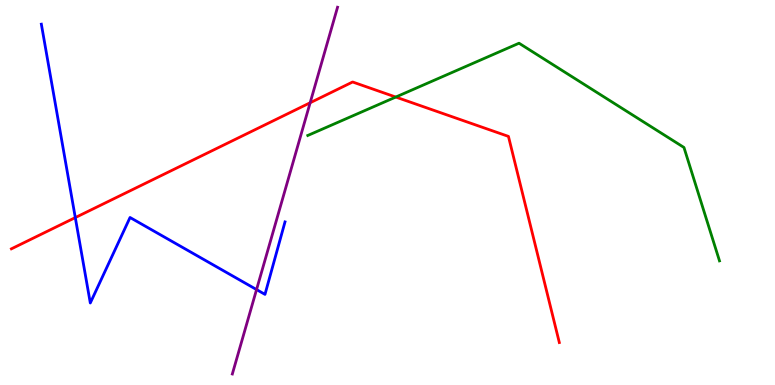[{'lines': ['blue', 'red'], 'intersections': [{'x': 0.972, 'y': 4.35}]}, {'lines': ['green', 'red'], 'intersections': [{'x': 5.11, 'y': 7.48}]}, {'lines': ['purple', 'red'], 'intersections': [{'x': 4.0, 'y': 7.33}]}, {'lines': ['blue', 'green'], 'intersections': []}, {'lines': ['blue', 'purple'], 'intersections': [{'x': 3.31, 'y': 2.48}]}, {'lines': ['green', 'purple'], 'intersections': []}]